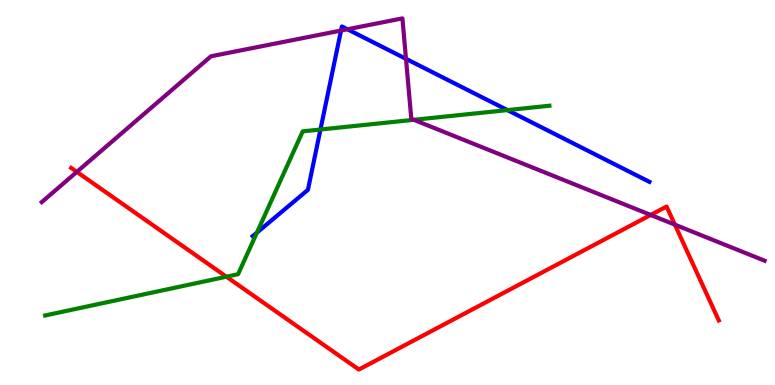[{'lines': ['blue', 'red'], 'intersections': []}, {'lines': ['green', 'red'], 'intersections': [{'x': 2.92, 'y': 2.81}]}, {'lines': ['purple', 'red'], 'intersections': [{'x': 0.991, 'y': 5.54}, {'x': 8.4, 'y': 4.42}, {'x': 8.71, 'y': 4.16}]}, {'lines': ['blue', 'green'], 'intersections': [{'x': 3.32, 'y': 3.96}, {'x': 4.13, 'y': 6.64}, {'x': 6.55, 'y': 7.14}]}, {'lines': ['blue', 'purple'], 'intersections': [{'x': 4.4, 'y': 9.21}, {'x': 4.48, 'y': 9.24}, {'x': 5.24, 'y': 8.47}]}, {'lines': ['green', 'purple'], 'intersections': [{'x': 5.34, 'y': 6.89}]}]